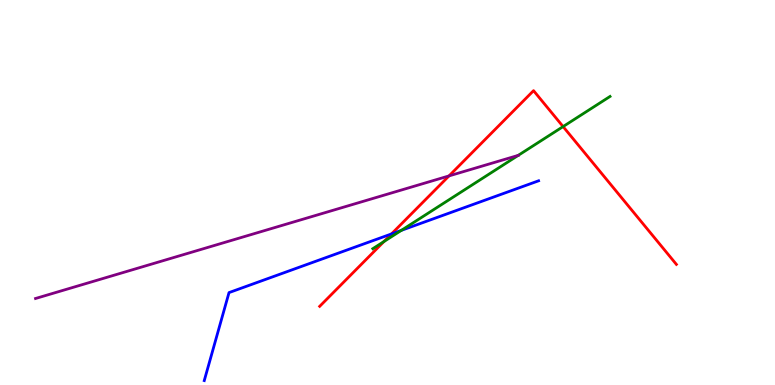[{'lines': ['blue', 'red'], 'intersections': [{'x': 5.05, 'y': 3.92}]}, {'lines': ['green', 'red'], 'intersections': [{'x': 4.95, 'y': 3.73}, {'x': 7.27, 'y': 6.71}]}, {'lines': ['purple', 'red'], 'intersections': [{'x': 5.79, 'y': 5.43}]}, {'lines': ['blue', 'green'], 'intersections': [{'x': 5.18, 'y': 4.02}]}, {'lines': ['blue', 'purple'], 'intersections': []}, {'lines': ['green', 'purple'], 'intersections': [{'x': 6.69, 'y': 5.96}]}]